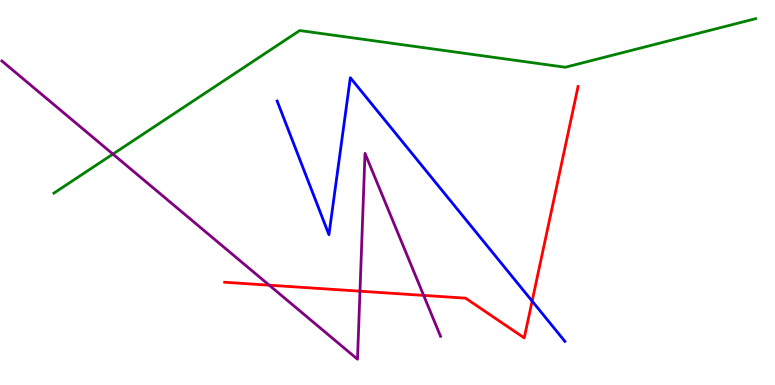[{'lines': ['blue', 'red'], 'intersections': [{'x': 6.87, 'y': 2.18}]}, {'lines': ['green', 'red'], 'intersections': []}, {'lines': ['purple', 'red'], 'intersections': [{'x': 3.47, 'y': 2.59}, {'x': 4.64, 'y': 2.44}, {'x': 5.47, 'y': 2.33}]}, {'lines': ['blue', 'green'], 'intersections': []}, {'lines': ['blue', 'purple'], 'intersections': []}, {'lines': ['green', 'purple'], 'intersections': [{'x': 1.46, 'y': 6.0}]}]